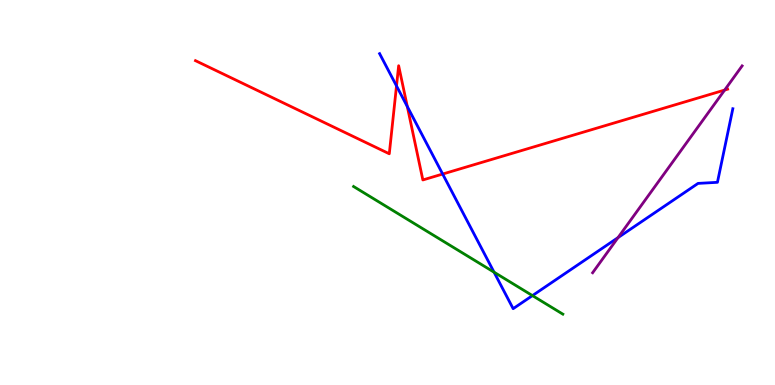[{'lines': ['blue', 'red'], 'intersections': [{'x': 5.12, 'y': 7.77}, {'x': 5.26, 'y': 7.23}, {'x': 5.71, 'y': 5.48}]}, {'lines': ['green', 'red'], 'intersections': []}, {'lines': ['purple', 'red'], 'intersections': [{'x': 9.35, 'y': 7.66}]}, {'lines': ['blue', 'green'], 'intersections': [{'x': 6.37, 'y': 2.93}, {'x': 6.87, 'y': 2.32}]}, {'lines': ['blue', 'purple'], 'intersections': [{'x': 7.97, 'y': 3.83}]}, {'lines': ['green', 'purple'], 'intersections': []}]